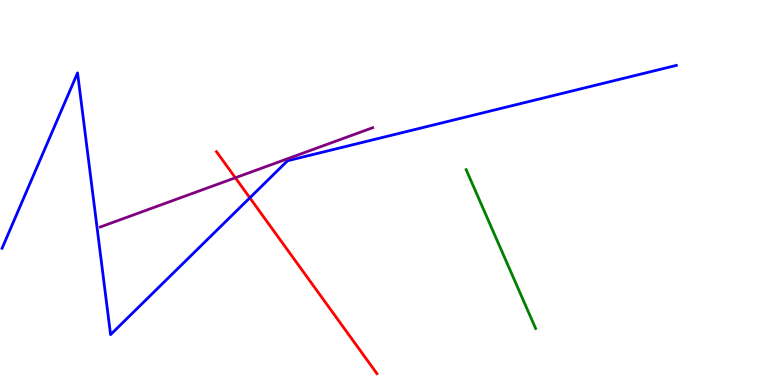[{'lines': ['blue', 'red'], 'intersections': [{'x': 3.22, 'y': 4.86}]}, {'lines': ['green', 'red'], 'intersections': []}, {'lines': ['purple', 'red'], 'intersections': [{'x': 3.04, 'y': 5.38}]}, {'lines': ['blue', 'green'], 'intersections': []}, {'lines': ['blue', 'purple'], 'intersections': []}, {'lines': ['green', 'purple'], 'intersections': []}]